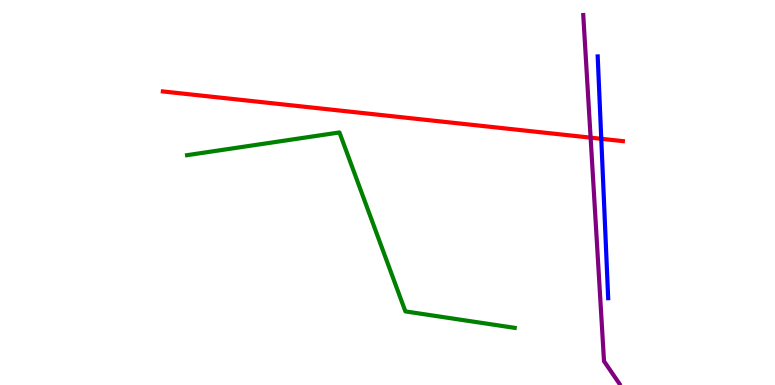[{'lines': ['blue', 'red'], 'intersections': [{'x': 7.76, 'y': 6.39}]}, {'lines': ['green', 'red'], 'intersections': []}, {'lines': ['purple', 'red'], 'intersections': [{'x': 7.62, 'y': 6.42}]}, {'lines': ['blue', 'green'], 'intersections': []}, {'lines': ['blue', 'purple'], 'intersections': []}, {'lines': ['green', 'purple'], 'intersections': []}]